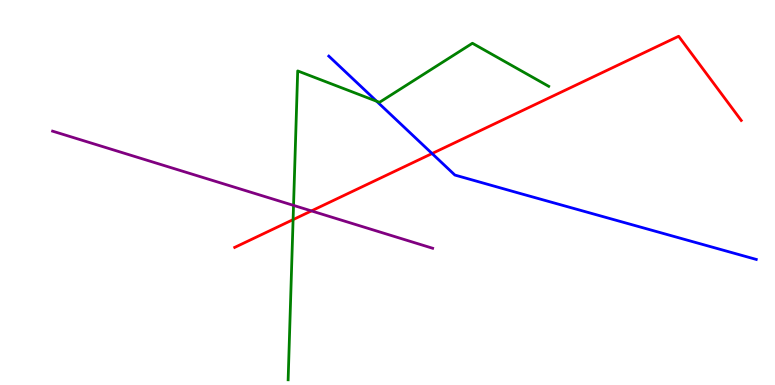[{'lines': ['blue', 'red'], 'intersections': [{'x': 5.58, 'y': 6.01}]}, {'lines': ['green', 'red'], 'intersections': [{'x': 3.78, 'y': 4.3}]}, {'lines': ['purple', 'red'], 'intersections': [{'x': 4.02, 'y': 4.52}]}, {'lines': ['blue', 'green'], 'intersections': [{'x': 4.86, 'y': 7.37}]}, {'lines': ['blue', 'purple'], 'intersections': []}, {'lines': ['green', 'purple'], 'intersections': [{'x': 3.79, 'y': 4.67}]}]